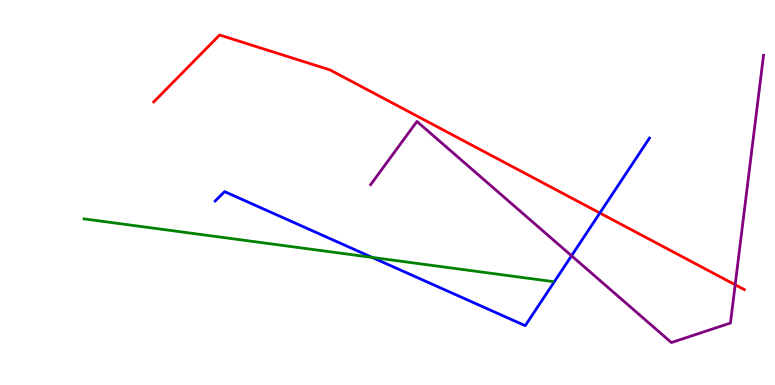[{'lines': ['blue', 'red'], 'intersections': [{'x': 7.74, 'y': 4.47}]}, {'lines': ['green', 'red'], 'intersections': []}, {'lines': ['purple', 'red'], 'intersections': [{'x': 9.49, 'y': 2.6}]}, {'lines': ['blue', 'green'], 'intersections': [{'x': 4.8, 'y': 3.31}]}, {'lines': ['blue', 'purple'], 'intersections': [{'x': 7.37, 'y': 3.36}]}, {'lines': ['green', 'purple'], 'intersections': []}]